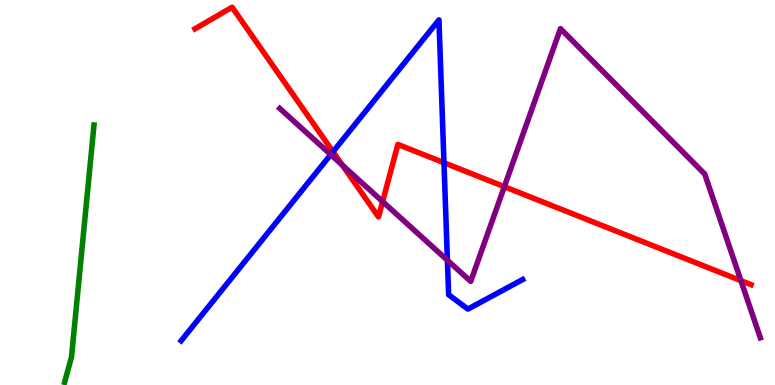[{'lines': ['blue', 'red'], 'intersections': [{'x': 4.3, 'y': 6.06}, {'x': 5.73, 'y': 5.77}]}, {'lines': ['green', 'red'], 'intersections': []}, {'lines': ['purple', 'red'], 'intersections': [{'x': 4.42, 'y': 5.71}, {'x': 4.94, 'y': 4.76}, {'x': 6.51, 'y': 5.15}, {'x': 9.56, 'y': 2.71}]}, {'lines': ['blue', 'green'], 'intersections': []}, {'lines': ['blue', 'purple'], 'intersections': [{'x': 4.27, 'y': 5.98}, {'x': 5.77, 'y': 3.24}]}, {'lines': ['green', 'purple'], 'intersections': []}]